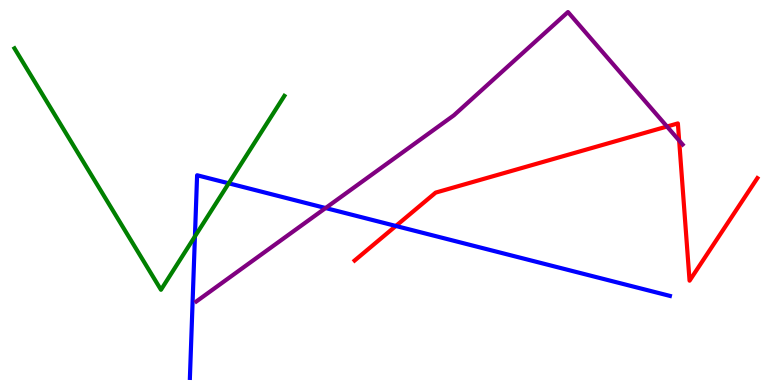[{'lines': ['blue', 'red'], 'intersections': [{'x': 5.11, 'y': 4.13}]}, {'lines': ['green', 'red'], 'intersections': []}, {'lines': ['purple', 'red'], 'intersections': [{'x': 8.61, 'y': 6.71}, {'x': 8.76, 'y': 6.35}]}, {'lines': ['blue', 'green'], 'intersections': [{'x': 2.52, 'y': 3.86}, {'x': 2.95, 'y': 5.24}]}, {'lines': ['blue', 'purple'], 'intersections': [{'x': 4.2, 'y': 4.6}]}, {'lines': ['green', 'purple'], 'intersections': []}]